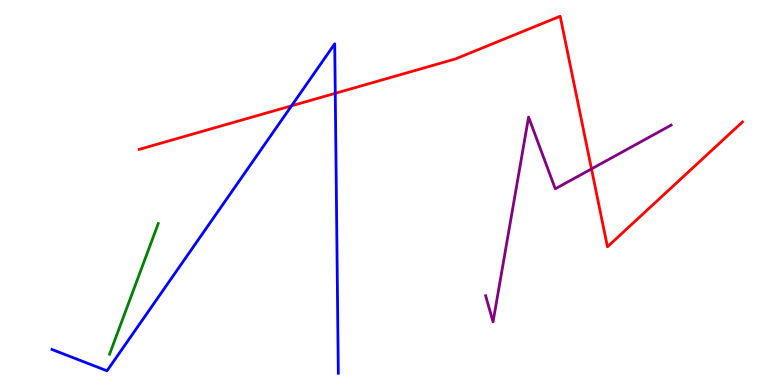[{'lines': ['blue', 'red'], 'intersections': [{'x': 3.76, 'y': 7.25}, {'x': 4.33, 'y': 7.58}]}, {'lines': ['green', 'red'], 'intersections': []}, {'lines': ['purple', 'red'], 'intersections': [{'x': 7.63, 'y': 5.61}]}, {'lines': ['blue', 'green'], 'intersections': []}, {'lines': ['blue', 'purple'], 'intersections': []}, {'lines': ['green', 'purple'], 'intersections': []}]